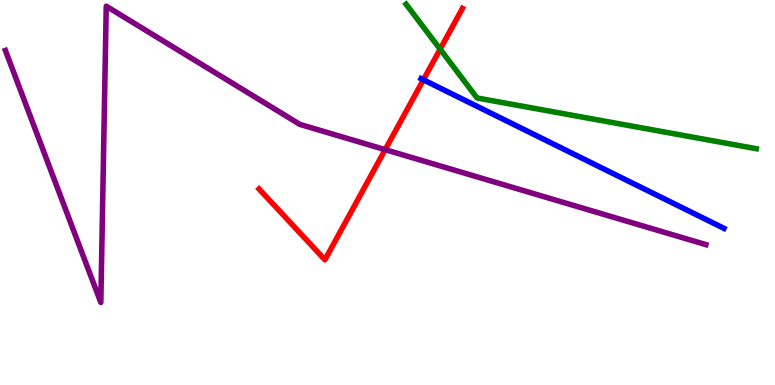[{'lines': ['blue', 'red'], 'intersections': [{'x': 5.46, 'y': 7.93}]}, {'lines': ['green', 'red'], 'intersections': [{'x': 5.68, 'y': 8.72}]}, {'lines': ['purple', 'red'], 'intersections': [{'x': 4.97, 'y': 6.11}]}, {'lines': ['blue', 'green'], 'intersections': []}, {'lines': ['blue', 'purple'], 'intersections': []}, {'lines': ['green', 'purple'], 'intersections': []}]